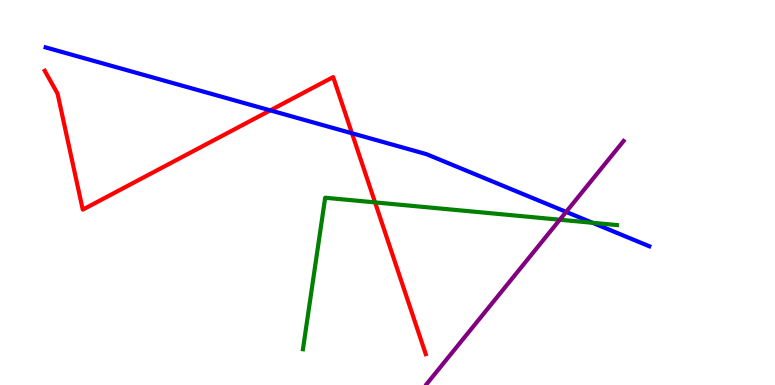[{'lines': ['blue', 'red'], 'intersections': [{'x': 3.49, 'y': 7.13}, {'x': 4.54, 'y': 6.54}]}, {'lines': ['green', 'red'], 'intersections': [{'x': 4.84, 'y': 4.74}]}, {'lines': ['purple', 'red'], 'intersections': []}, {'lines': ['blue', 'green'], 'intersections': [{'x': 7.65, 'y': 4.21}]}, {'lines': ['blue', 'purple'], 'intersections': [{'x': 7.31, 'y': 4.5}]}, {'lines': ['green', 'purple'], 'intersections': [{'x': 7.22, 'y': 4.29}]}]